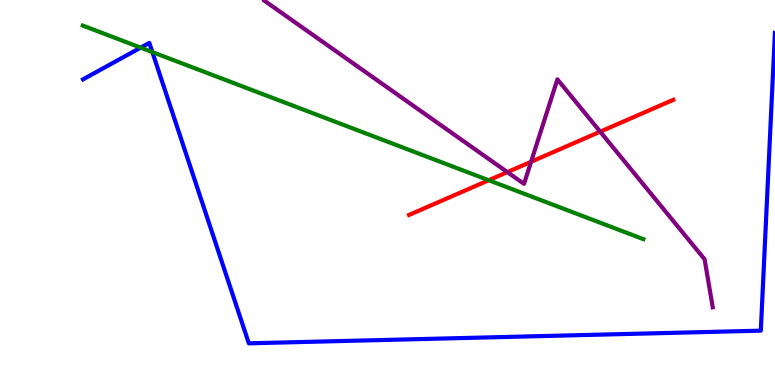[{'lines': ['blue', 'red'], 'intersections': []}, {'lines': ['green', 'red'], 'intersections': [{'x': 6.31, 'y': 5.32}]}, {'lines': ['purple', 'red'], 'intersections': [{'x': 6.55, 'y': 5.53}, {'x': 6.85, 'y': 5.8}, {'x': 7.74, 'y': 6.58}]}, {'lines': ['blue', 'green'], 'intersections': [{'x': 1.82, 'y': 8.76}, {'x': 1.97, 'y': 8.65}]}, {'lines': ['blue', 'purple'], 'intersections': []}, {'lines': ['green', 'purple'], 'intersections': []}]